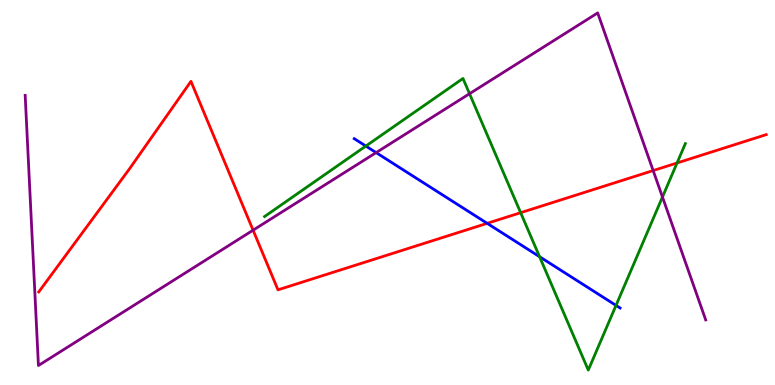[{'lines': ['blue', 'red'], 'intersections': [{'x': 6.29, 'y': 4.2}]}, {'lines': ['green', 'red'], 'intersections': [{'x': 6.72, 'y': 4.48}, {'x': 8.74, 'y': 5.77}]}, {'lines': ['purple', 'red'], 'intersections': [{'x': 3.27, 'y': 4.02}, {'x': 8.43, 'y': 5.57}]}, {'lines': ['blue', 'green'], 'intersections': [{'x': 4.72, 'y': 6.21}, {'x': 6.96, 'y': 3.33}, {'x': 7.95, 'y': 2.07}]}, {'lines': ['blue', 'purple'], 'intersections': [{'x': 4.85, 'y': 6.04}]}, {'lines': ['green', 'purple'], 'intersections': [{'x': 6.06, 'y': 7.57}, {'x': 8.55, 'y': 4.88}]}]